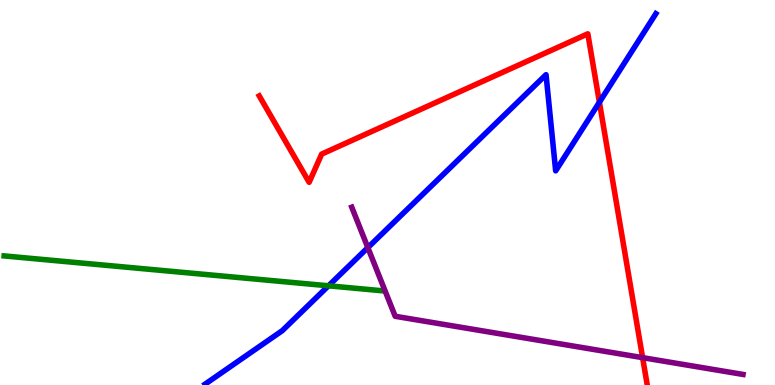[{'lines': ['blue', 'red'], 'intersections': [{'x': 7.73, 'y': 7.34}]}, {'lines': ['green', 'red'], 'intersections': []}, {'lines': ['purple', 'red'], 'intersections': [{'x': 8.29, 'y': 0.71}]}, {'lines': ['blue', 'green'], 'intersections': [{'x': 4.24, 'y': 2.58}]}, {'lines': ['blue', 'purple'], 'intersections': [{'x': 4.75, 'y': 3.57}]}, {'lines': ['green', 'purple'], 'intersections': []}]